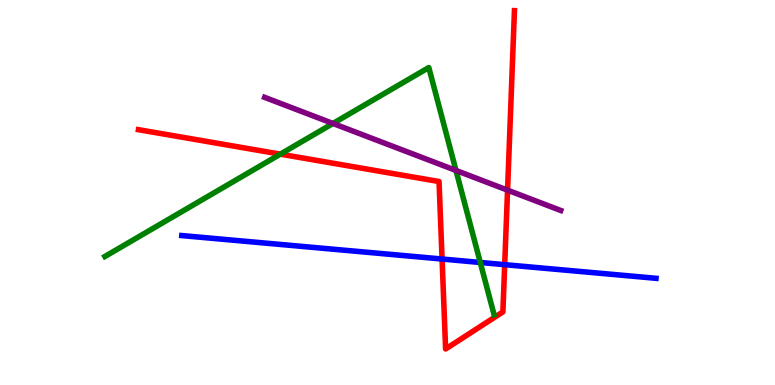[{'lines': ['blue', 'red'], 'intersections': [{'x': 5.7, 'y': 3.27}, {'x': 6.51, 'y': 3.13}]}, {'lines': ['green', 'red'], 'intersections': [{'x': 3.62, 'y': 6.0}]}, {'lines': ['purple', 'red'], 'intersections': [{'x': 6.55, 'y': 5.06}]}, {'lines': ['blue', 'green'], 'intersections': [{'x': 6.2, 'y': 3.18}]}, {'lines': ['blue', 'purple'], 'intersections': []}, {'lines': ['green', 'purple'], 'intersections': [{'x': 4.3, 'y': 6.79}, {'x': 5.88, 'y': 5.57}]}]